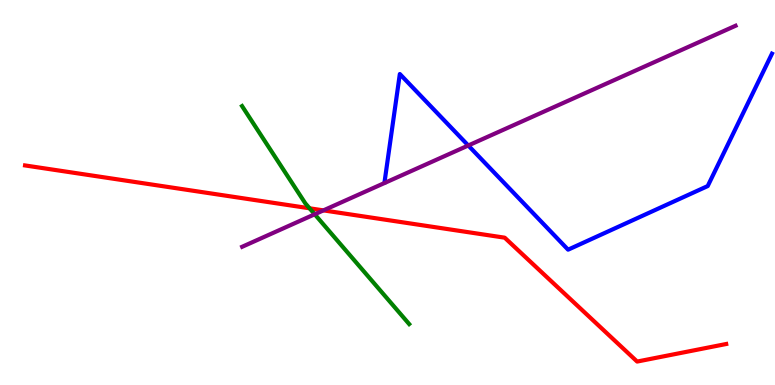[{'lines': ['blue', 'red'], 'intersections': []}, {'lines': ['green', 'red'], 'intersections': [{'x': 3.99, 'y': 4.59}]}, {'lines': ['purple', 'red'], 'intersections': [{'x': 4.17, 'y': 4.54}]}, {'lines': ['blue', 'green'], 'intersections': []}, {'lines': ['blue', 'purple'], 'intersections': [{'x': 6.04, 'y': 6.22}]}, {'lines': ['green', 'purple'], 'intersections': [{'x': 4.06, 'y': 4.43}]}]